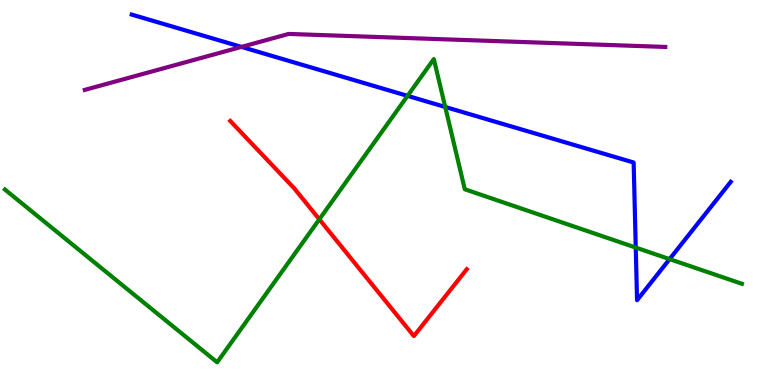[{'lines': ['blue', 'red'], 'intersections': []}, {'lines': ['green', 'red'], 'intersections': [{'x': 4.12, 'y': 4.3}]}, {'lines': ['purple', 'red'], 'intersections': []}, {'lines': ['blue', 'green'], 'intersections': [{'x': 5.26, 'y': 7.51}, {'x': 5.74, 'y': 7.22}, {'x': 8.2, 'y': 3.57}, {'x': 8.64, 'y': 3.27}]}, {'lines': ['blue', 'purple'], 'intersections': [{'x': 3.12, 'y': 8.78}]}, {'lines': ['green', 'purple'], 'intersections': []}]